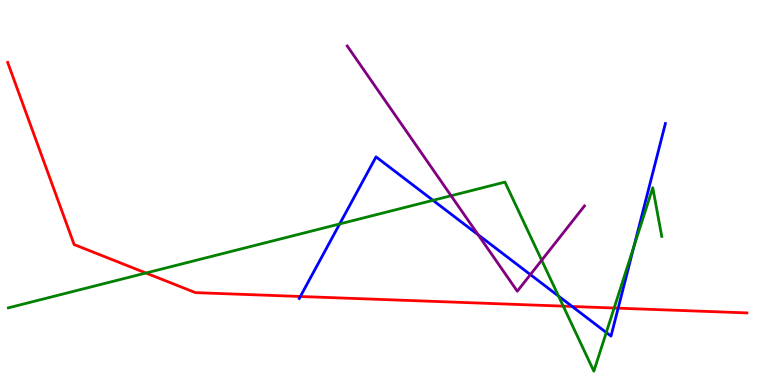[{'lines': ['blue', 'red'], 'intersections': [{'x': 3.88, 'y': 2.3}, {'x': 7.38, 'y': 2.04}, {'x': 7.98, 'y': 2.0}]}, {'lines': ['green', 'red'], 'intersections': [{'x': 1.88, 'y': 2.91}, {'x': 7.27, 'y': 2.05}, {'x': 7.92, 'y': 2.0}]}, {'lines': ['purple', 'red'], 'intersections': []}, {'lines': ['blue', 'green'], 'intersections': [{'x': 4.38, 'y': 4.18}, {'x': 5.59, 'y': 4.8}, {'x': 7.21, 'y': 2.31}, {'x': 7.82, 'y': 1.36}, {'x': 8.18, 'y': 3.61}]}, {'lines': ['blue', 'purple'], 'intersections': [{'x': 6.17, 'y': 3.9}, {'x': 6.84, 'y': 2.87}]}, {'lines': ['green', 'purple'], 'intersections': [{'x': 5.82, 'y': 4.92}, {'x': 6.99, 'y': 3.24}]}]